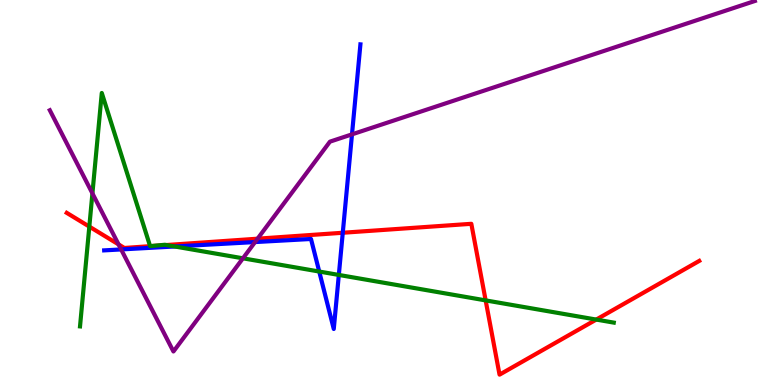[{'lines': ['blue', 'red'], 'intersections': [{'x': 4.42, 'y': 3.95}]}, {'lines': ['green', 'red'], 'intersections': [{'x': 1.15, 'y': 4.11}, {'x': 2.15, 'y': 3.64}, {'x': 6.27, 'y': 2.2}, {'x': 7.69, 'y': 1.7}]}, {'lines': ['purple', 'red'], 'intersections': [{'x': 1.53, 'y': 3.65}, {'x': 3.32, 'y': 3.8}]}, {'lines': ['blue', 'green'], 'intersections': [{'x': 2.25, 'y': 3.6}, {'x': 4.12, 'y': 2.95}, {'x': 4.37, 'y': 2.86}]}, {'lines': ['blue', 'purple'], 'intersections': [{'x': 1.56, 'y': 3.52}, {'x': 3.29, 'y': 3.71}, {'x': 4.54, 'y': 6.51}]}, {'lines': ['green', 'purple'], 'intersections': [{'x': 1.19, 'y': 4.98}, {'x': 3.13, 'y': 3.29}]}]